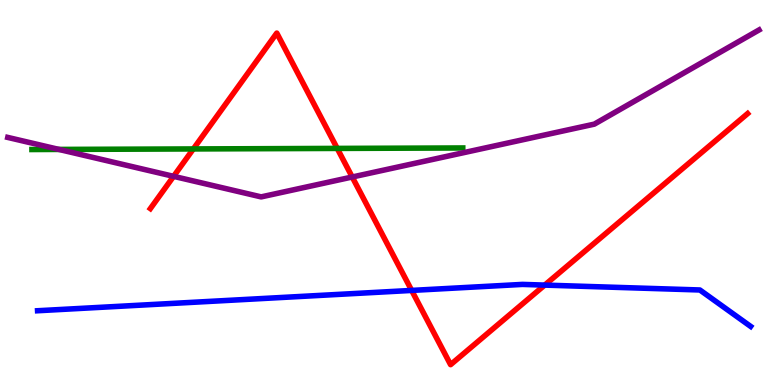[{'lines': ['blue', 'red'], 'intersections': [{'x': 5.31, 'y': 2.46}, {'x': 7.03, 'y': 2.59}]}, {'lines': ['green', 'red'], 'intersections': [{'x': 2.49, 'y': 6.13}, {'x': 4.35, 'y': 6.15}]}, {'lines': ['purple', 'red'], 'intersections': [{'x': 2.24, 'y': 5.42}, {'x': 4.54, 'y': 5.4}]}, {'lines': ['blue', 'green'], 'intersections': []}, {'lines': ['blue', 'purple'], 'intersections': []}, {'lines': ['green', 'purple'], 'intersections': [{'x': 0.76, 'y': 6.12}]}]